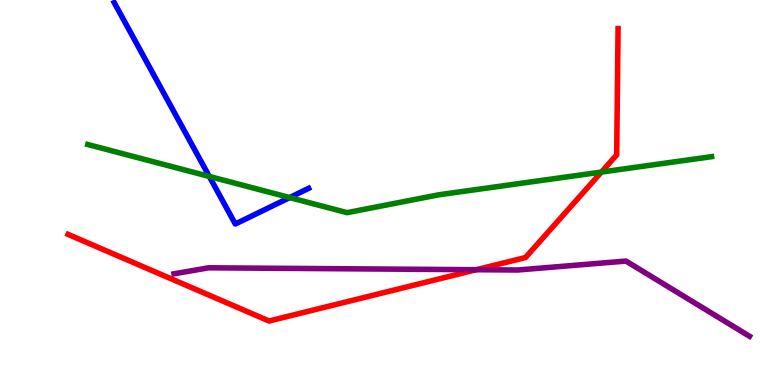[{'lines': ['blue', 'red'], 'intersections': []}, {'lines': ['green', 'red'], 'intersections': [{'x': 7.76, 'y': 5.53}]}, {'lines': ['purple', 'red'], 'intersections': [{'x': 6.15, 'y': 2.99}]}, {'lines': ['blue', 'green'], 'intersections': [{'x': 2.7, 'y': 5.42}, {'x': 3.74, 'y': 4.87}]}, {'lines': ['blue', 'purple'], 'intersections': []}, {'lines': ['green', 'purple'], 'intersections': []}]